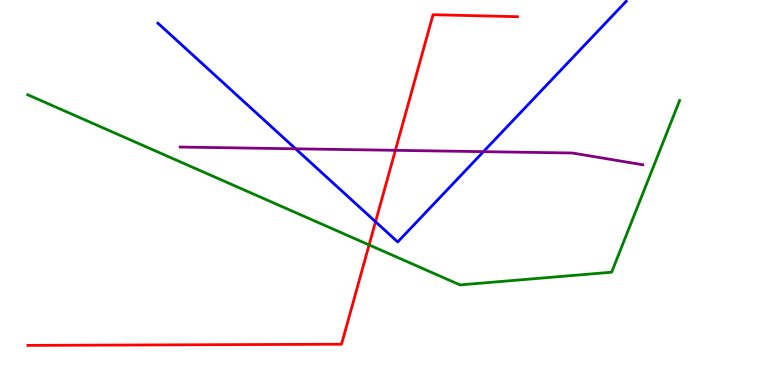[{'lines': ['blue', 'red'], 'intersections': [{'x': 4.85, 'y': 4.24}]}, {'lines': ['green', 'red'], 'intersections': [{'x': 4.76, 'y': 3.64}]}, {'lines': ['purple', 'red'], 'intersections': [{'x': 5.1, 'y': 6.1}]}, {'lines': ['blue', 'green'], 'intersections': []}, {'lines': ['blue', 'purple'], 'intersections': [{'x': 3.81, 'y': 6.13}, {'x': 6.24, 'y': 6.06}]}, {'lines': ['green', 'purple'], 'intersections': []}]